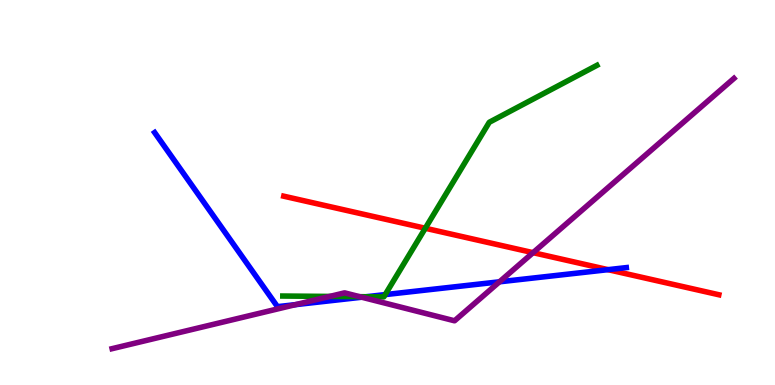[{'lines': ['blue', 'red'], 'intersections': [{'x': 7.85, 'y': 3.0}]}, {'lines': ['green', 'red'], 'intersections': [{'x': 5.49, 'y': 4.07}]}, {'lines': ['purple', 'red'], 'intersections': [{'x': 6.88, 'y': 3.44}]}, {'lines': ['blue', 'green'], 'intersections': [{'x': 4.72, 'y': 2.29}, {'x': 4.97, 'y': 2.35}]}, {'lines': ['blue', 'purple'], 'intersections': [{'x': 3.81, 'y': 2.09}, {'x': 4.67, 'y': 2.28}, {'x': 6.44, 'y': 2.68}]}, {'lines': ['green', 'purple'], 'intersections': [{'x': 4.25, 'y': 2.3}, {'x': 4.64, 'y': 2.29}]}]